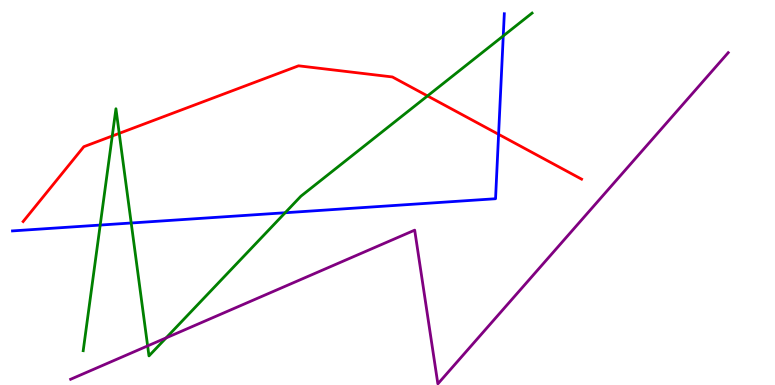[{'lines': ['blue', 'red'], 'intersections': [{'x': 6.43, 'y': 6.51}]}, {'lines': ['green', 'red'], 'intersections': [{'x': 1.45, 'y': 6.47}, {'x': 1.54, 'y': 6.54}, {'x': 5.52, 'y': 7.51}]}, {'lines': ['purple', 'red'], 'intersections': []}, {'lines': ['blue', 'green'], 'intersections': [{'x': 1.29, 'y': 4.15}, {'x': 1.69, 'y': 4.21}, {'x': 3.68, 'y': 4.47}, {'x': 6.49, 'y': 9.07}]}, {'lines': ['blue', 'purple'], 'intersections': []}, {'lines': ['green', 'purple'], 'intersections': [{'x': 1.9, 'y': 1.02}, {'x': 2.14, 'y': 1.22}]}]